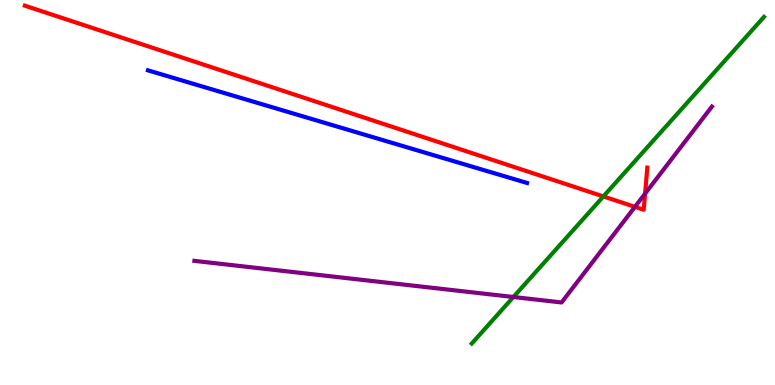[{'lines': ['blue', 'red'], 'intersections': []}, {'lines': ['green', 'red'], 'intersections': [{'x': 7.79, 'y': 4.9}]}, {'lines': ['purple', 'red'], 'intersections': [{'x': 8.19, 'y': 4.63}, {'x': 8.32, 'y': 4.97}]}, {'lines': ['blue', 'green'], 'intersections': []}, {'lines': ['blue', 'purple'], 'intersections': []}, {'lines': ['green', 'purple'], 'intersections': [{'x': 6.62, 'y': 2.29}]}]